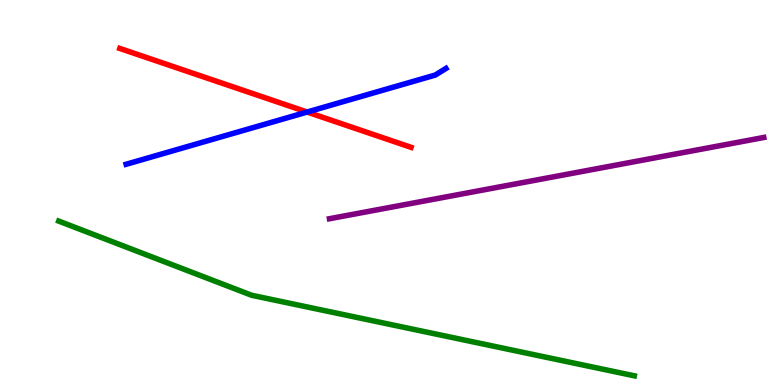[{'lines': ['blue', 'red'], 'intersections': [{'x': 3.96, 'y': 7.09}]}, {'lines': ['green', 'red'], 'intersections': []}, {'lines': ['purple', 'red'], 'intersections': []}, {'lines': ['blue', 'green'], 'intersections': []}, {'lines': ['blue', 'purple'], 'intersections': []}, {'lines': ['green', 'purple'], 'intersections': []}]